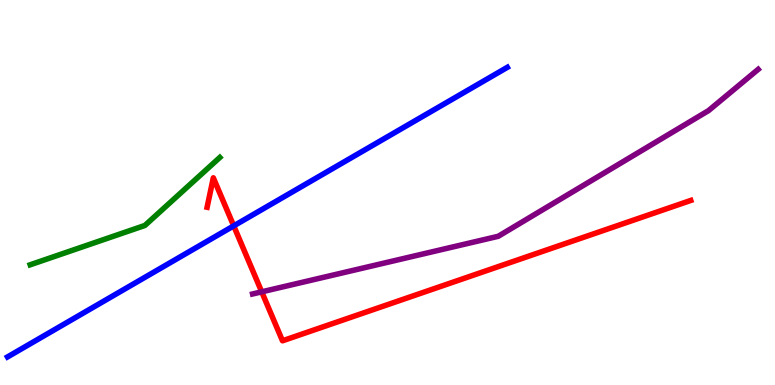[{'lines': ['blue', 'red'], 'intersections': [{'x': 3.02, 'y': 4.13}]}, {'lines': ['green', 'red'], 'intersections': []}, {'lines': ['purple', 'red'], 'intersections': [{'x': 3.38, 'y': 2.42}]}, {'lines': ['blue', 'green'], 'intersections': []}, {'lines': ['blue', 'purple'], 'intersections': []}, {'lines': ['green', 'purple'], 'intersections': []}]